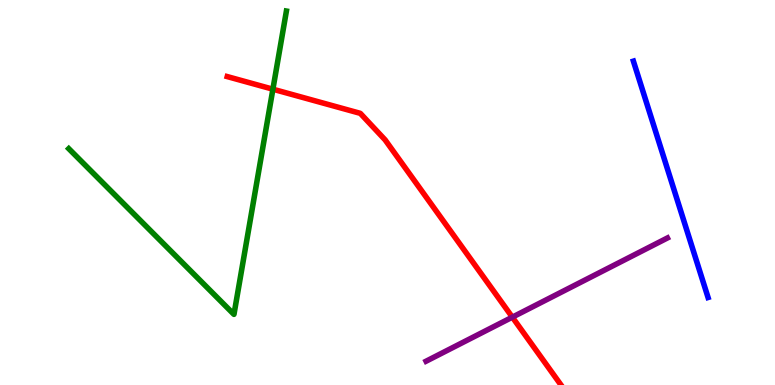[{'lines': ['blue', 'red'], 'intersections': []}, {'lines': ['green', 'red'], 'intersections': [{'x': 3.52, 'y': 7.68}]}, {'lines': ['purple', 'red'], 'intersections': [{'x': 6.61, 'y': 1.76}]}, {'lines': ['blue', 'green'], 'intersections': []}, {'lines': ['blue', 'purple'], 'intersections': []}, {'lines': ['green', 'purple'], 'intersections': []}]